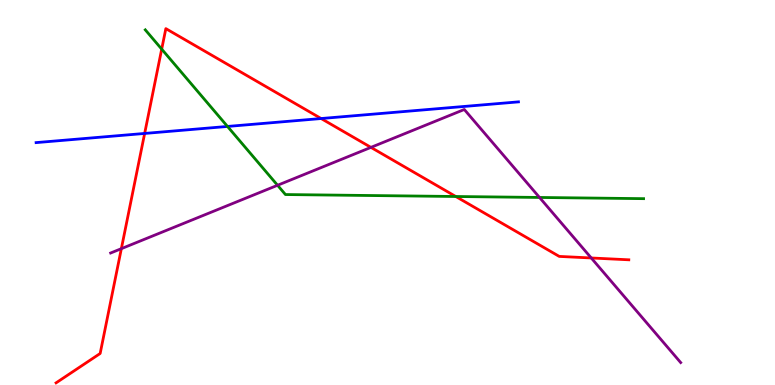[{'lines': ['blue', 'red'], 'intersections': [{'x': 1.87, 'y': 6.53}, {'x': 4.14, 'y': 6.92}]}, {'lines': ['green', 'red'], 'intersections': [{'x': 2.09, 'y': 8.72}, {'x': 5.88, 'y': 4.9}]}, {'lines': ['purple', 'red'], 'intersections': [{'x': 1.57, 'y': 3.54}, {'x': 4.79, 'y': 6.17}, {'x': 7.63, 'y': 3.3}]}, {'lines': ['blue', 'green'], 'intersections': [{'x': 2.94, 'y': 6.72}]}, {'lines': ['blue', 'purple'], 'intersections': []}, {'lines': ['green', 'purple'], 'intersections': [{'x': 3.58, 'y': 5.19}, {'x': 6.96, 'y': 4.87}]}]